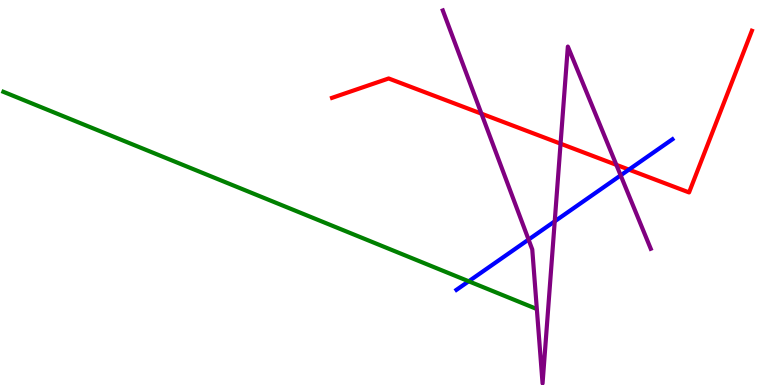[{'lines': ['blue', 'red'], 'intersections': [{'x': 8.12, 'y': 5.59}]}, {'lines': ['green', 'red'], 'intersections': []}, {'lines': ['purple', 'red'], 'intersections': [{'x': 6.21, 'y': 7.05}, {'x': 7.23, 'y': 6.27}, {'x': 7.95, 'y': 5.72}]}, {'lines': ['blue', 'green'], 'intersections': [{'x': 6.05, 'y': 2.69}]}, {'lines': ['blue', 'purple'], 'intersections': [{'x': 6.82, 'y': 3.78}, {'x': 7.16, 'y': 4.25}, {'x': 8.01, 'y': 5.45}]}, {'lines': ['green', 'purple'], 'intersections': []}]